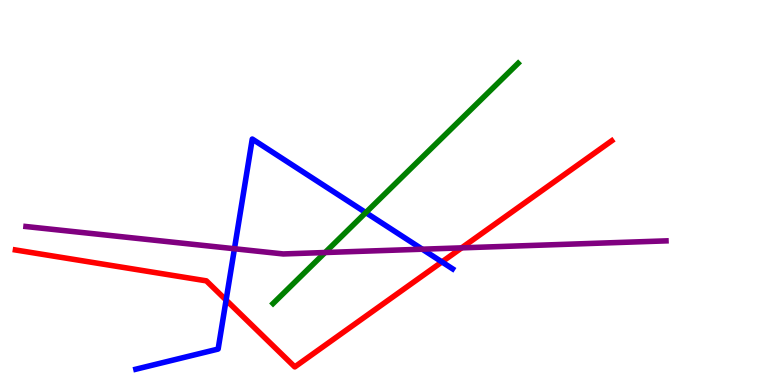[{'lines': ['blue', 'red'], 'intersections': [{'x': 2.92, 'y': 2.21}, {'x': 5.7, 'y': 3.2}]}, {'lines': ['green', 'red'], 'intersections': []}, {'lines': ['purple', 'red'], 'intersections': [{'x': 5.96, 'y': 3.56}]}, {'lines': ['blue', 'green'], 'intersections': [{'x': 4.72, 'y': 4.48}]}, {'lines': ['blue', 'purple'], 'intersections': [{'x': 3.03, 'y': 3.54}, {'x': 5.45, 'y': 3.53}]}, {'lines': ['green', 'purple'], 'intersections': [{'x': 4.19, 'y': 3.44}]}]